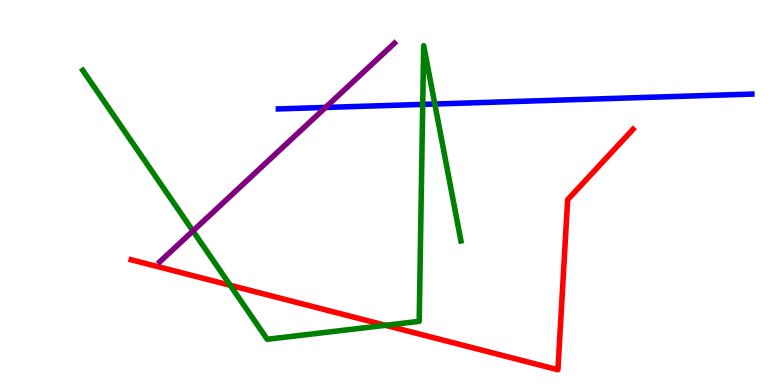[{'lines': ['blue', 'red'], 'intersections': []}, {'lines': ['green', 'red'], 'intersections': [{'x': 2.97, 'y': 2.59}, {'x': 4.97, 'y': 1.55}]}, {'lines': ['purple', 'red'], 'intersections': []}, {'lines': ['blue', 'green'], 'intersections': [{'x': 5.45, 'y': 7.29}, {'x': 5.61, 'y': 7.3}]}, {'lines': ['blue', 'purple'], 'intersections': [{'x': 4.2, 'y': 7.21}]}, {'lines': ['green', 'purple'], 'intersections': [{'x': 2.49, 'y': 4.0}]}]